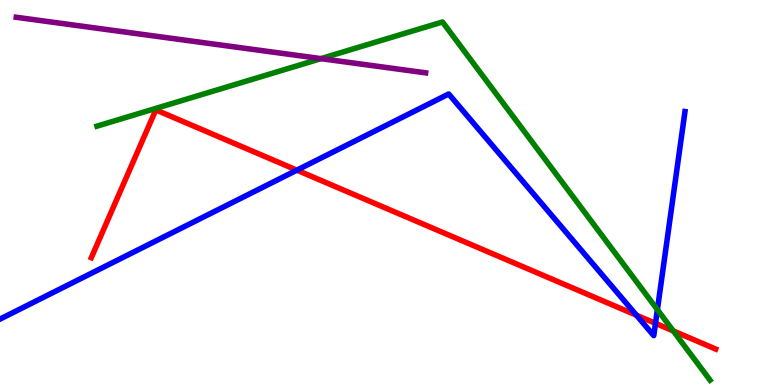[{'lines': ['blue', 'red'], 'intersections': [{'x': 3.83, 'y': 5.58}, {'x': 8.21, 'y': 1.81}, {'x': 8.46, 'y': 1.6}]}, {'lines': ['green', 'red'], 'intersections': [{'x': 8.69, 'y': 1.4}]}, {'lines': ['purple', 'red'], 'intersections': []}, {'lines': ['blue', 'green'], 'intersections': [{'x': 8.48, 'y': 1.96}]}, {'lines': ['blue', 'purple'], 'intersections': []}, {'lines': ['green', 'purple'], 'intersections': [{'x': 4.14, 'y': 8.48}]}]